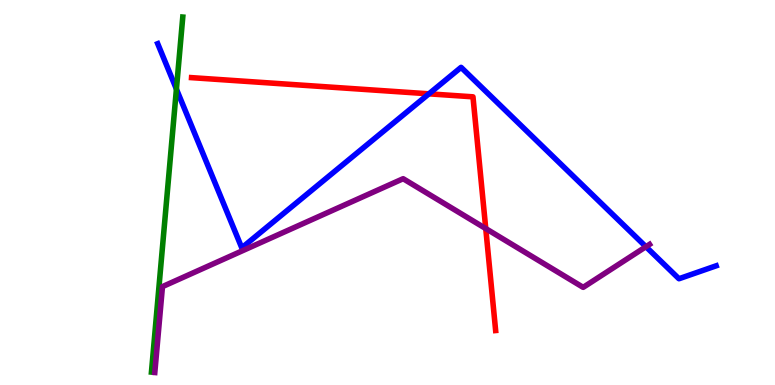[{'lines': ['blue', 'red'], 'intersections': [{'x': 5.53, 'y': 7.56}]}, {'lines': ['green', 'red'], 'intersections': []}, {'lines': ['purple', 'red'], 'intersections': [{'x': 6.27, 'y': 4.06}]}, {'lines': ['blue', 'green'], 'intersections': [{'x': 2.28, 'y': 7.69}]}, {'lines': ['blue', 'purple'], 'intersections': [{'x': 8.33, 'y': 3.59}]}, {'lines': ['green', 'purple'], 'intersections': []}]